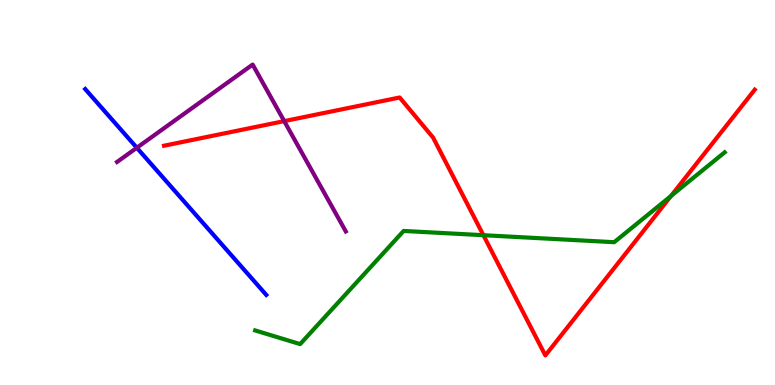[{'lines': ['blue', 'red'], 'intersections': []}, {'lines': ['green', 'red'], 'intersections': [{'x': 6.24, 'y': 3.89}, {'x': 8.66, 'y': 4.91}]}, {'lines': ['purple', 'red'], 'intersections': [{'x': 3.67, 'y': 6.85}]}, {'lines': ['blue', 'green'], 'intersections': []}, {'lines': ['blue', 'purple'], 'intersections': [{'x': 1.77, 'y': 6.16}]}, {'lines': ['green', 'purple'], 'intersections': []}]